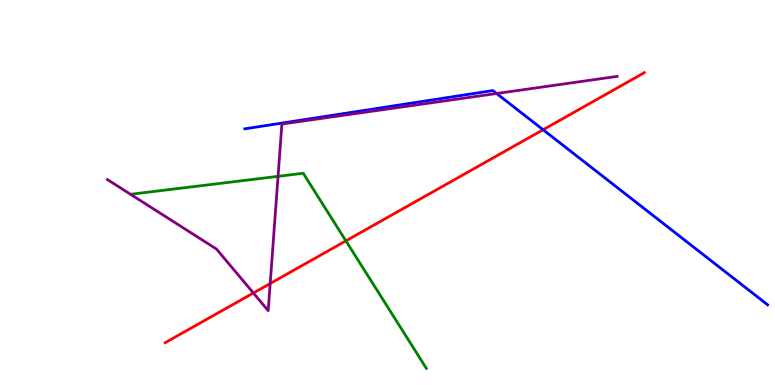[{'lines': ['blue', 'red'], 'intersections': [{'x': 7.01, 'y': 6.63}]}, {'lines': ['green', 'red'], 'intersections': [{'x': 4.46, 'y': 3.74}]}, {'lines': ['purple', 'red'], 'intersections': [{'x': 3.27, 'y': 2.39}, {'x': 3.49, 'y': 2.64}]}, {'lines': ['blue', 'green'], 'intersections': []}, {'lines': ['blue', 'purple'], 'intersections': [{'x': 6.41, 'y': 7.57}]}, {'lines': ['green', 'purple'], 'intersections': [{'x': 3.59, 'y': 5.42}]}]